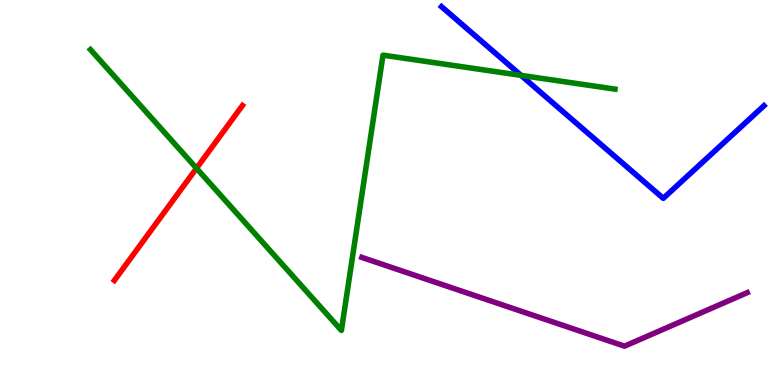[{'lines': ['blue', 'red'], 'intersections': []}, {'lines': ['green', 'red'], 'intersections': [{'x': 2.54, 'y': 5.63}]}, {'lines': ['purple', 'red'], 'intersections': []}, {'lines': ['blue', 'green'], 'intersections': [{'x': 6.72, 'y': 8.04}]}, {'lines': ['blue', 'purple'], 'intersections': []}, {'lines': ['green', 'purple'], 'intersections': []}]